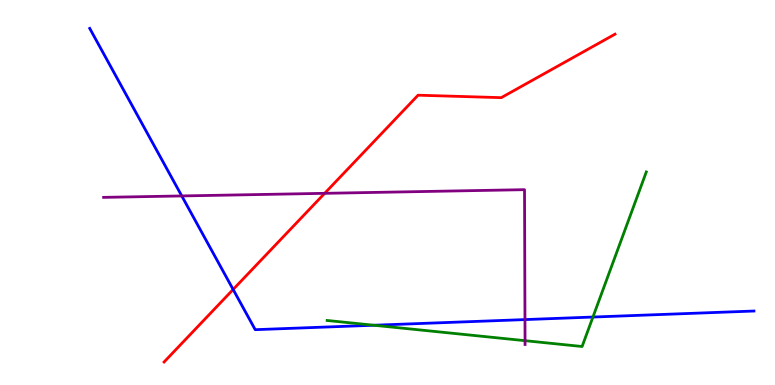[{'lines': ['blue', 'red'], 'intersections': [{'x': 3.01, 'y': 2.48}]}, {'lines': ['green', 'red'], 'intersections': []}, {'lines': ['purple', 'red'], 'intersections': [{'x': 4.19, 'y': 4.98}]}, {'lines': ['blue', 'green'], 'intersections': [{'x': 4.82, 'y': 1.55}, {'x': 7.65, 'y': 1.77}]}, {'lines': ['blue', 'purple'], 'intersections': [{'x': 2.35, 'y': 4.91}, {'x': 6.77, 'y': 1.7}]}, {'lines': ['green', 'purple'], 'intersections': [{'x': 6.77, 'y': 1.15}]}]